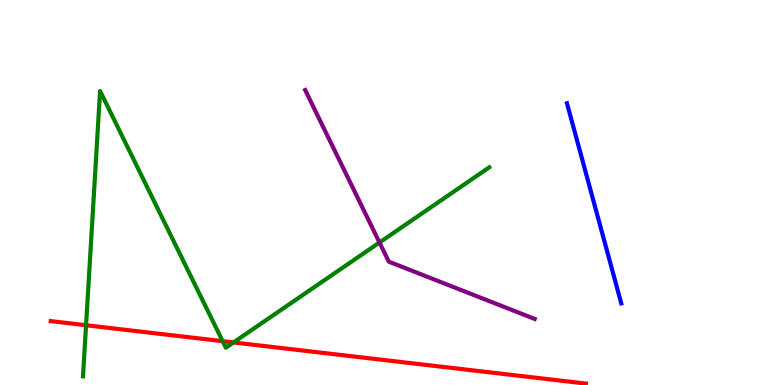[{'lines': ['blue', 'red'], 'intersections': []}, {'lines': ['green', 'red'], 'intersections': [{'x': 1.11, 'y': 1.55}, {'x': 2.87, 'y': 1.14}, {'x': 3.01, 'y': 1.11}]}, {'lines': ['purple', 'red'], 'intersections': []}, {'lines': ['blue', 'green'], 'intersections': []}, {'lines': ['blue', 'purple'], 'intersections': []}, {'lines': ['green', 'purple'], 'intersections': [{'x': 4.9, 'y': 3.7}]}]